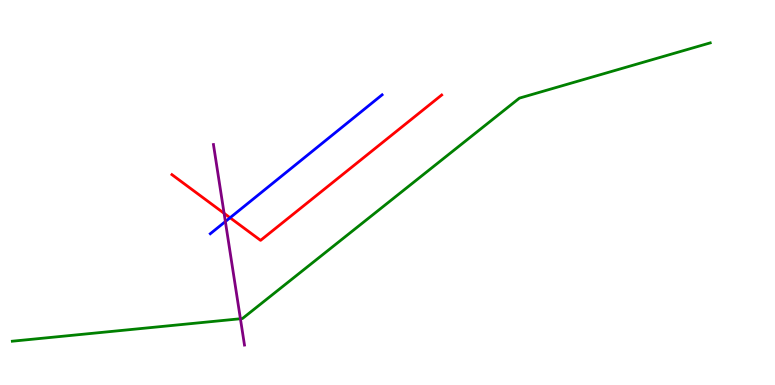[{'lines': ['blue', 'red'], 'intersections': [{'x': 2.97, 'y': 4.34}]}, {'lines': ['green', 'red'], 'intersections': []}, {'lines': ['purple', 'red'], 'intersections': [{'x': 2.89, 'y': 4.46}]}, {'lines': ['blue', 'green'], 'intersections': []}, {'lines': ['blue', 'purple'], 'intersections': [{'x': 2.91, 'y': 4.25}]}, {'lines': ['green', 'purple'], 'intersections': [{'x': 3.1, 'y': 1.72}]}]